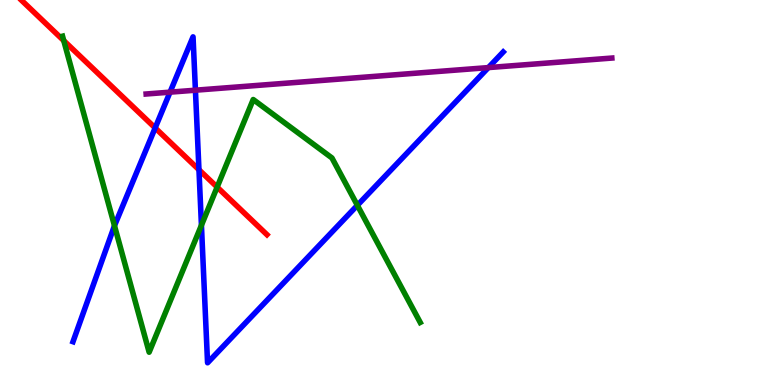[{'lines': ['blue', 'red'], 'intersections': [{'x': 2.0, 'y': 6.68}, {'x': 2.57, 'y': 5.59}]}, {'lines': ['green', 'red'], 'intersections': [{'x': 0.823, 'y': 8.94}, {'x': 2.8, 'y': 5.14}]}, {'lines': ['purple', 'red'], 'intersections': []}, {'lines': ['blue', 'green'], 'intersections': [{'x': 1.48, 'y': 4.14}, {'x': 2.6, 'y': 4.15}, {'x': 4.61, 'y': 4.67}]}, {'lines': ['blue', 'purple'], 'intersections': [{'x': 2.19, 'y': 7.61}, {'x': 2.52, 'y': 7.66}, {'x': 6.3, 'y': 8.24}]}, {'lines': ['green', 'purple'], 'intersections': []}]